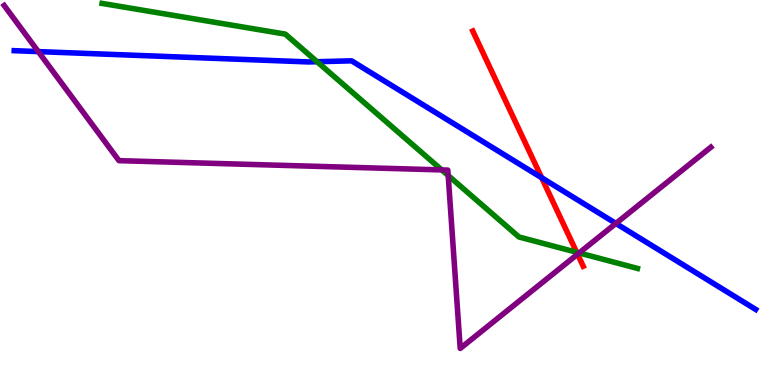[{'lines': ['blue', 'red'], 'intersections': [{'x': 6.99, 'y': 5.38}]}, {'lines': ['green', 'red'], 'intersections': [{'x': 7.44, 'y': 3.45}]}, {'lines': ['purple', 'red'], 'intersections': [{'x': 7.45, 'y': 3.4}]}, {'lines': ['blue', 'green'], 'intersections': [{'x': 4.09, 'y': 8.4}]}, {'lines': ['blue', 'purple'], 'intersections': [{'x': 0.494, 'y': 8.66}, {'x': 7.95, 'y': 4.2}]}, {'lines': ['green', 'purple'], 'intersections': [{'x': 5.7, 'y': 5.59}, {'x': 5.78, 'y': 5.44}, {'x': 7.47, 'y': 3.43}]}]